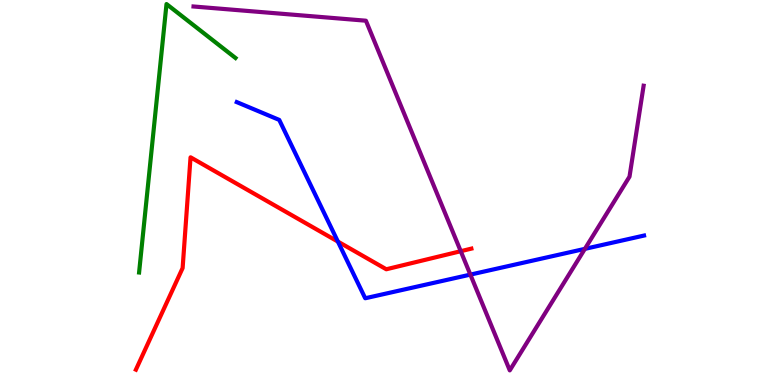[{'lines': ['blue', 'red'], 'intersections': [{'x': 4.36, 'y': 3.73}]}, {'lines': ['green', 'red'], 'intersections': []}, {'lines': ['purple', 'red'], 'intersections': [{'x': 5.95, 'y': 3.48}]}, {'lines': ['blue', 'green'], 'intersections': []}, {'lines': ['blue', 'purple'], 'intersections': [{'x': 6.07, 'y': 2.87}, {'x': 7.55, 'y': 3.54}]}, {'lines': ['green', 'purple'], 'intersections': []}]